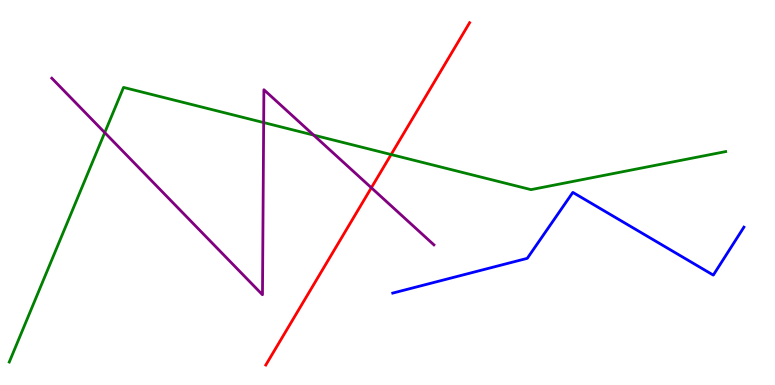[{'lines': ['blue', 'red'], 'intersections': []}, {'lines': ['green', 'red'], 'intersections': [{'x': 5.05, 'y': 5.99}]}, {'lines': ['purple', 'red'], 'intersections': [{'x': 4.79, 'y': 5.12}]}, {'lines': ['blue', 'green'], 'intersections': []}, {'lines': ['blue', 'purple'], 'intersections': []}, {'lines': ['green', 'purple'], 'intersections': [{'x': 1.35, 'y': 6.56}, {'x': 3.4, 'y': 6.82}, {'x': 4.05, 'y': 6.49}]}]